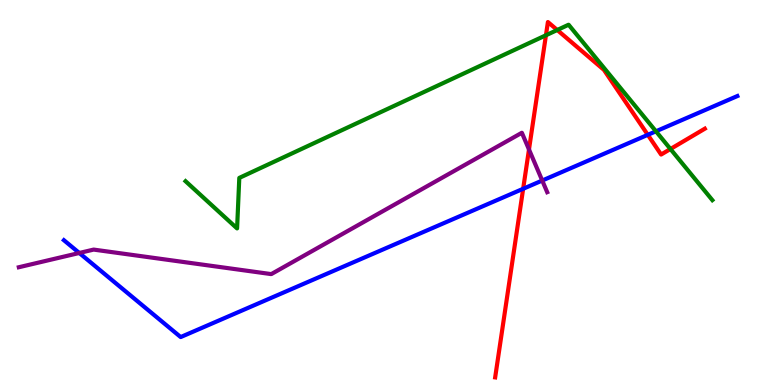[{'lines': ['blue', 'red'], 'intersections': [{'x': 6.75, 'y': 5.1}, {'x': 8.36, 'y': 6.5}]}, {'lines': ['green', 'red'], 'intersections': [{'x': 7.04, 'y': 9.08}, {'x': 7.19, 'y': 9.22}, {'x': 8.65, 'y': 6.13}]}, {'lines': ['purple', 'red'], 'intersections': [{'x': 6.83, 'y': 6.12}]}, {'lines': ['blue', 'green'], 'intersections': [{'x': 8.46, 'y': 6.59}]}, {'lines': ['blue', 'purple'], 'intersections': [{'x': 1.02, 'y': 3.43}, {'x': 7.0, 'y': 5.31}]}, {'lines': ['green', 'purple'], 'intersections': []}]